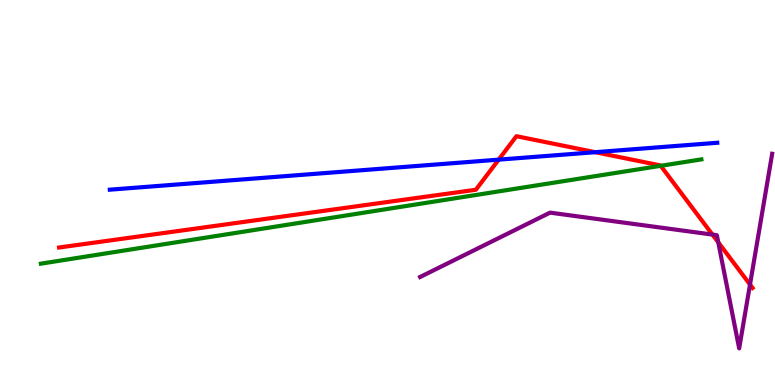[{'lines': ['blue', 'red'], 'intersections': [{'x': 6.43, 'y': 5.85}, {'x': 7.68, 'y': 6.05}]}, {'lines': ['green', 'red'], 'intersections': [{'x': 8.53, 'y': 5.69}]}, {'lines': ['purple', 'red'], 'intersections': [{'x': 9.19, 'y': 3.91}, {'x': 9.27, 'y': 3.71}, {'x': 9.68, 'y': 2.61}]}, {'lines': ['blue', 'green'], 'intersections': []}, {'lines': ['blue', 'purple'], 'intersections': []}, {'lines': ['green', 'purple'], 'intersections': []}]